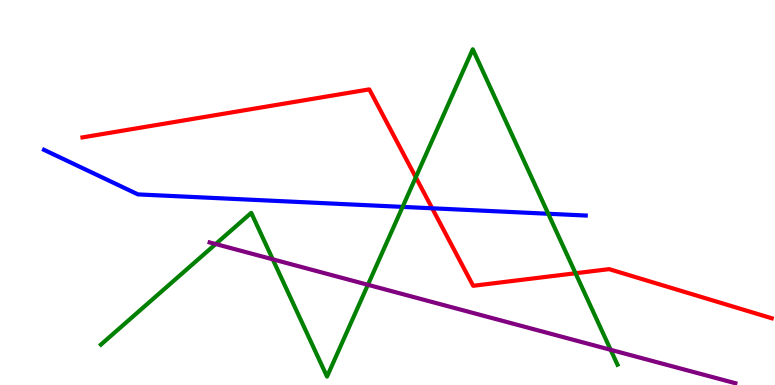[{'lines': ['blue', 'red'], 'intersections': [{'x': 5.58, 'y': 4.59}]}, {'lines': ['green', 'red'], 'intersections': [{'x': 5.36, 'y': 5.4}, {'x': 7.43, 'y': 2.9}]}, {'lines': ['purple', 'red'], 'intersections': []}, {'lines': ['blue', 'green'], 'intersections': [{'x': 5.19, 'y': 4.63}, {'x': 7.07, 'y': 4.45}]}, {'lines': ['blue', 'purple'], 'intersections': []}, {'lines': ['green', 'purple'], 'intersections': [{'x': 2.78, 'y': 3.66}, {'x': 3.52, 'y': 3.26}, {'x': 4.75, 'y': 2.6}, {'x': 7.88, 'y': 0.914}]}]